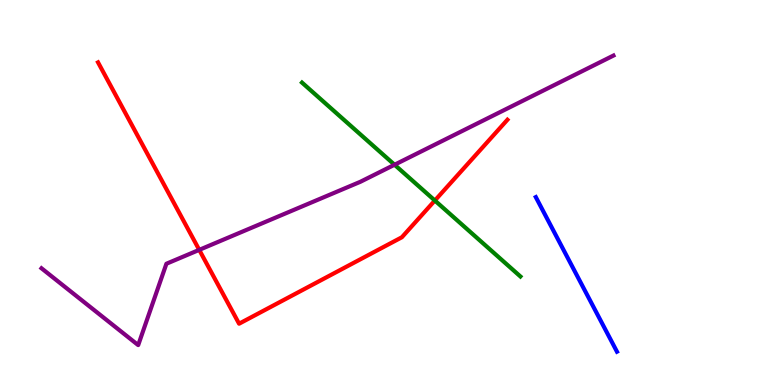[{'lines': ['blue', 'red'], 'intersections': []}, {'lines': ['green', 'red'], 'intersections': [{'x': 5.61, 'y': 4.79}]}, {'lines': ['purple', 'red'], 'intersections': [{'x': 2.57, 'y': 3.51}]}, {'lines': ['blue', 'green'], 'intersections': []}, {'lines': ['blue', 'purple'], 'intersections': []}, {'lines': ['green', 'purple'], 'intersections': [{'x': 5.09, 'y': 5.72}]}]